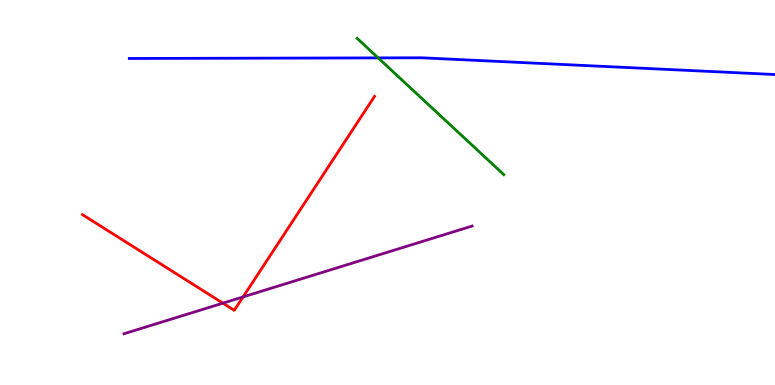[{'lines': ['blue', 'red'], 'intersections': []}, {'lines': ['green', 'red'], 'intersections': []}, {'lines': ['purple', 'red'], 'intersections': [{'x': 2.88, 'y': 2.13}, {'x': 3.14, 'y': 2.29}]}, {'lines': ['blue', 'green'], 'intersections': [{'x': 4.88, 'y': 8.5}]}, {'lines': ['blue', 'purple'], 'intersections': []}, {'lines': ['green', 'purple'], 'intersections': []}]